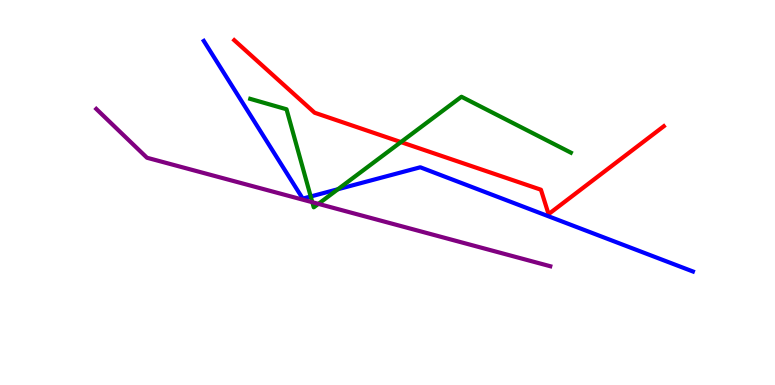[{'lines': ['blue', 'red'], 'intersections': []}, {'lines': ['green', 'red'], 'intersections': [{'x': 5.17, 'y': 6.31}]}, {'lines': ['purple', 'red'], 'intersections': []}, {'lines': ['blue', 'green'], 'intersections': [{'x': 4.01, 'y': 4.9}, {'x': 4.36, 'y': 5.09}]}, {'lines': ['blue', 'purple'], 'intersections': []}, {'lines': ['green', 'purple'], 'intersections': [{'x': 4.03, 'y': 4.75}, {'x': 4.11, 'y': 4.7}]}]